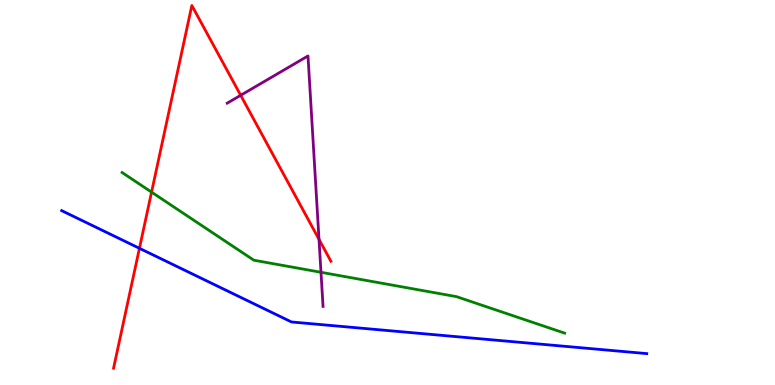[{'lines': ['blue', 'red'], 'intersections': [{'x': 1.8, 'y': 3.55}]}, {'lines': ['green', 'red'], 'intersections': [{'x': 1.96, 'y': 5.01}]}, {'lines': ['purple', 'red'], 'intersections': [{'x': 3.11, 'y': 7.52}, {'x': 4.12, 'y': 3.78}]}, {'lines': ['blue', 'green'], 'intersections': []}, {'lines': ['blue', 'purple'], 'intersections': []}, {'lines': ['green', 'purple'], 'intersections': [{'x': 4.14, 'y': 2.93}]}]